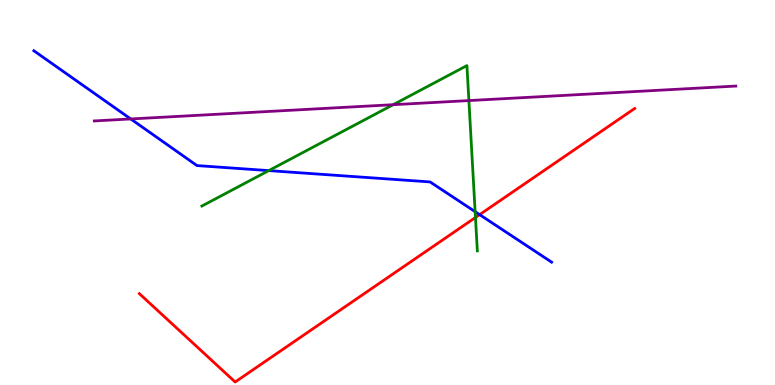[{'lines': ['blue', 'red'], 'intersections': [{'x': 6.19, 'y': 4.43}]}, {'lines': ['green', 'red'], 'intersections': [{'x': 6.14, 'y': 4.35}]}, {'lines': ['purple', 'red'], 'intersections': []}, {'lines': ['blue', 'green'], 'intersections': [{'x': 3.47, 'y': 5.57}, {'x': 6.13, 'y': 4.5}]}, {'lines': ['blue', 'purple'], 'intersections': [{'x': 1.69, 'y': 6.91}]}, {'lines': ['green', 'purple'], 'intersections': [{'x': 5.07, 'y': 7.28}, {'x': 6.05, 'y': 7.39}]}]